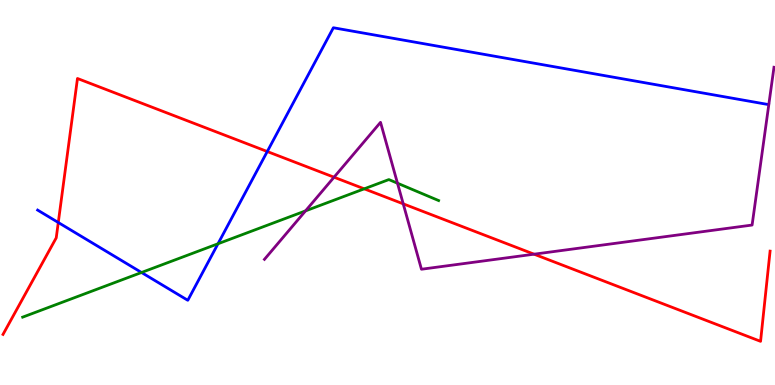[{'lines': ['blue', 'red'], 'intersections': [{'x': 0.752, 'y': 4.22}, {'x': 3.45, 'y': 6.06}]}, {'lines': ['green', 'red'], 'intersections': [{'x': 4.7, 'y': 5.1}]}, {'lines': ['purple', 'red'], 'intersections': [{'x': 4.31, 'y': 5.4}, {'x': 5.2, 'y': 4.71}, {'x': 6.89, 'y': 3.4}]}, {'lines': ['blue', 'green'], 'intersections': [{'x': 1.83, 'y': 2.92}, {'x': 2.81, 'y': 3.67}]}, {'lines': ['blue', 'purple'], 'intersections': []}, {'lines': ['green', 'purple'], 'intersections': [{'x': 3.94, 'y': 4.52}, {'x': 5.13, 'y': 5.24}]}]